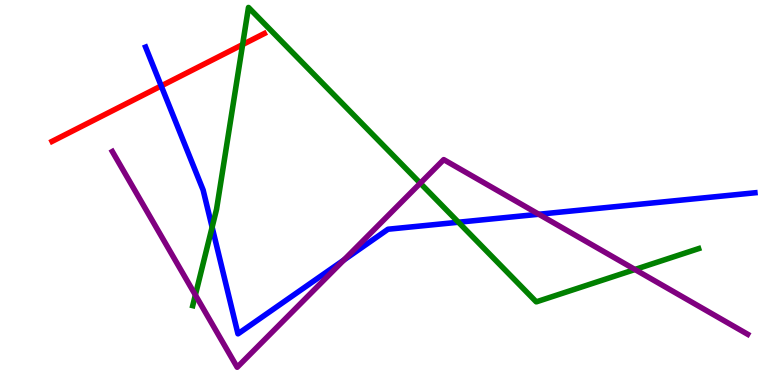[{'lines': ['blue', 'red'], 'intersections': [{'x': 2.08, 'y': 7.77}]}, {'lines': ['green', 'red'], 'intersections': [{'x': 3.13, 'y': 8.84}]}, {'lines': ['purple', 'red'], 'intersections': []}, {'lines': ['blue', 'green'], 'intersections': [{'x': 2.74, 'y': 4.1}, {'x': 5.92, 'y': 4.23}]}, {'lines': ['blue', 'purple'], 'intersections': [{'x': 4.44, 'y': 3.25}, {'x': 6.95, 'y': 4.43}]}, {'lines': ['green', 'purple'], 'intersections': [{'x': 2.52, 'y': 2.34}, {'x': 5.42, 'y': 5.24}, {'x': 8.19, 'y': 3.0}]}]